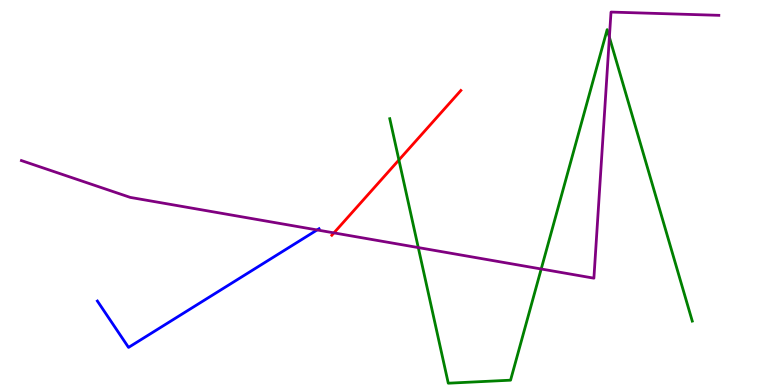[{'lines': ['blue', 'red'], 'intersections': []}, {'lines': ['green', 'red'], 'intersections': [{'x': 5.15, 'y': 5.84}]}, {'lines': ['purple', 'red'], 'intersections': [{'x': 4.31, 'y': 3.95}]}, {'lines': ['blue', 'green'], 'intersections': []}, {'lines': ['blue', 'purple'], 'intersections': [{'x': 4.09, 'y': 4.03}]}, {'lines': ['green', 'purple'], 'intersections': [{'x': 5.4, 'y': 3.57}, {'x': 6.98, 'y': 3.01}, {'x': 7.86, 'y': 9.03}]}]